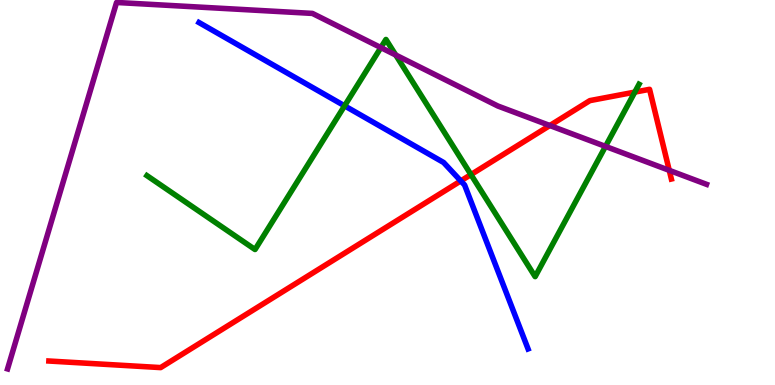[{'lines': ['blue', 'red'], 'intersections': [{'x': 5.95, 'y': 5.3}]}, {'lines': ['green', 'red'], 'intersections': [{'x': 6.08, 'y': 5.47}, {'x': 8.19, 'y': 7.61}]}, {'lines': ['purple', 'red'], 'intersections': [{'x': 7.09, 'y': 6.74}, {'x': 8.64, 'y': 5.58}]}, {'lines': ['blue', 'green'], 'intersections': [{'x': 4.45, 'y': 7.25}]}, {'lines': ['blue', 'purple'], 'intersections': []}, {'lines': ['green', 'purple'], 'intersections': [{'x': 4.91, 'y': 8.76}, {'x': 5.11, 'y': 8.57}, {'x': 7.81, 'y': 6.2}]}]